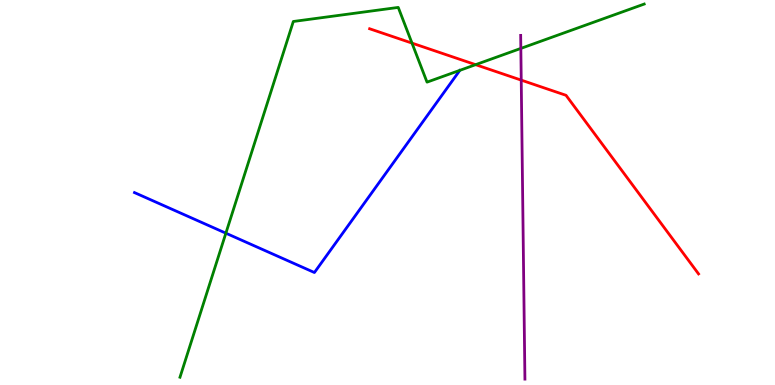[{'lines': ['blue', 'red'], 'intersections': []}, {'lines': ['green', 'red'], 'intersections': [{'x': 5.32, 'y': 8.88}, {'x': 6.14, 'y': 8.32}]}, {'lines': ['purple', 'red'], 'intersections': [{'x': 6.73, 'y': 7.92}]}, {'lines': ['blue', 'green'], 'intersections': [{'x': 2.91, 'y': 3.94}]}, {'lines': ['blue', 'purple'], 'intersections': []}, {'lines': ['green', 'purple'], 'intersections': [{'x': 6.72, 'y': 8.74}]}]